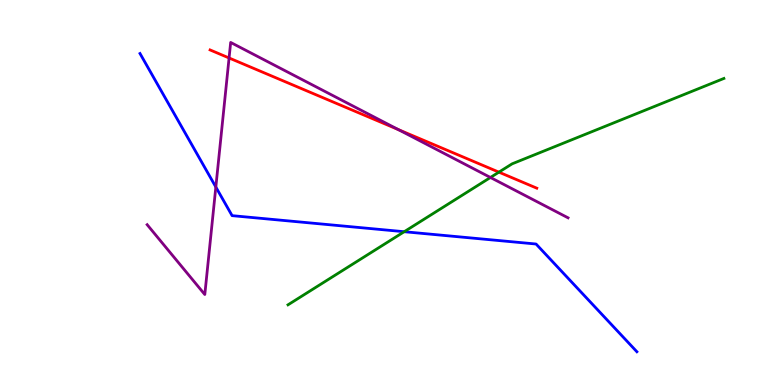[{'lines': ['blue', 'red'], 'intersections': []}, {'lines': ['green', 'red'], 'intersections': [{'x': 6.44, 'y': 5.53}]}, {'lines': ['purple', 'red'], 'intersections': [{'x': 2.96, 'y': 8.49}, {'x': 5.14, 'y': 6.63}]}, {'lines': ['blue', 'green'], 'intersections': [{'x': 5.22, 'y': 3.98}]}, {'lines': ['blue', 'purple'], 'intersections': [{'x': 2.78, 'y': 5.14}]}, {'lines': ['green', 'purple'], 'intersections': [{'x': 6.33, 'y': 5.39}]}]